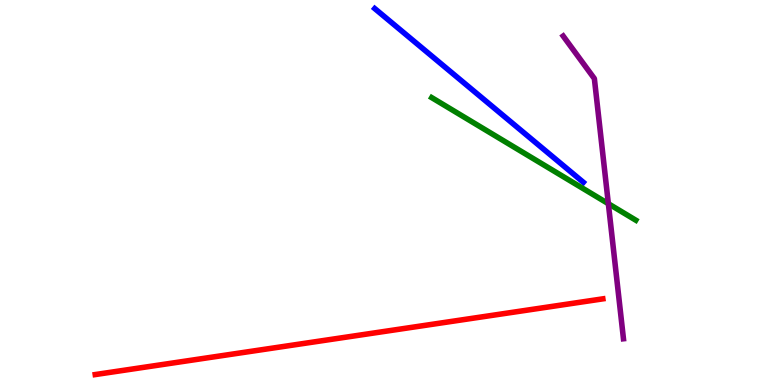[{'lines': ['blue', 'red'], 'intersections': []}, {'lines': ['green', 'red'], 'intersections': []}, {'lines': ['purple', 'red'], 'intersections': []}, {'lines': ['blue', 'green'], 'intersections': []}, {'lines': ['blue', 'purple'], 'intersections': []}, {'lines': ['green', 'purple'], 'intersections': [{'x': 7.85, 'y': 4.71}]}]